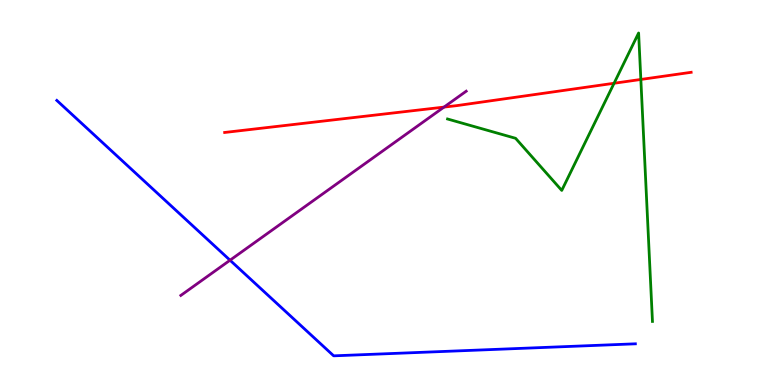[{'lines': ['blue', 'red'], 'intersections': []}, {'lines': ['green', 'red'], 'intersections': [{'x': 7.92, 'y': 7.84}, {'x': 8.27, 'y': 7.94}]}, {'lines': ['purple', 'red'], 'intersections': [{'x': 5.73, 'y': 7.22}]}, {'lines': ['blue', 'green'], 'intersections': []}, {'lines': ['blue', 'purple'], 'intersections': [{'x': 2.97, 'y': 3.24}]}, {'lines': ['green', 'purple'], 'intersections': []}]